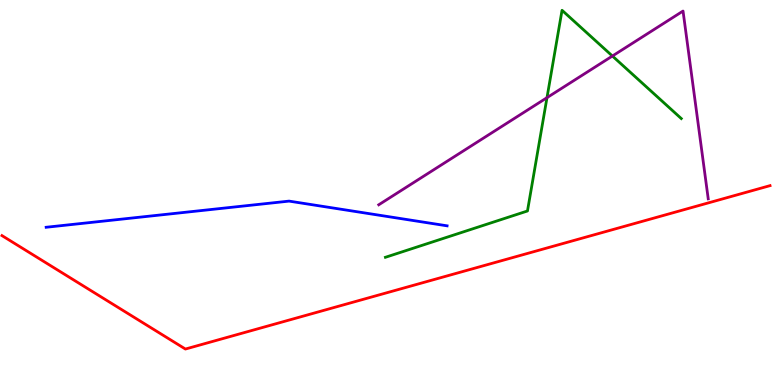[{'lines': ['blue', 'red'], 'intersections': []}, {'lines': ['green', 'red'], 'intersections': []}, {'lines': ['purple', 'red'], 'intersections': []}, {'lines': ['blue', 'green'], 'intersections': []}, {'lines': ['blue', 'purple'], 'intersections': []}, {'lines': ['green', 'purple'], 'intersections': [{'x': 7.06, 'y': 7.46}, {'x': 7.9, 'y': 8.54}]}]